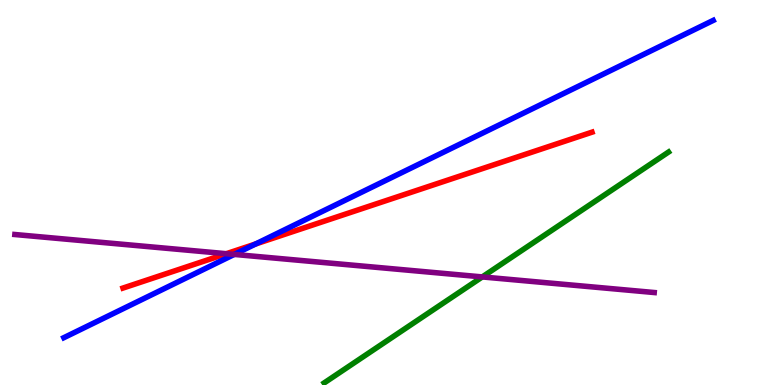[{'lines': ['blue', 'red'], 'intersections': [{'x': 3.3, 'y': 3.66}]}, {'lines': ['green', 'red'], 'intersections': []}, {'lines': ['purple', 'red'], 'intersections': [{'x': 2.92, 'y': 3.41}]}, {'lines': ['blue', 'green'], 'intersections': []}, {'lines': ['blue', 'purple'], 'intersections': [{'x': 3.02, 'y': 3.39}]}, {'lines': ['green', 'purple'], 'intersections': [{'x': 6.22, 'y': 2.81}]}]